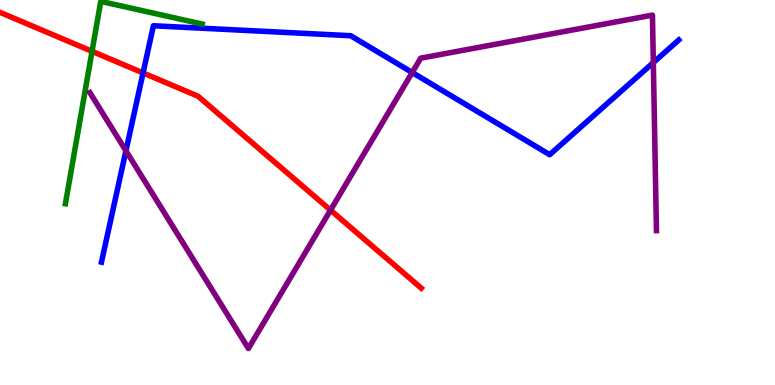[{'lines': ['blue', 'red'], 'intersections': [{'x': 1.85, 'y': 8.11}]}, {'lines': ['green', 'red'], 'intersections': [{'x': 1.19, 'y': 8.67}]}, {'lines': ['purple', 'red'], 'intersections': [{'x': 4.26, 'y': 4.54}]}, {'lines': ['blue', 'green'], 'intersections': []}, {'lines': ['blue', 'purple'], 'intersections': [{'x': 1.62, 'y': 6.08}, {'x': 5.32, 'y': 8.12}, {'x': 8.43, 'y': 8.37}]}, {'lines': ['green', 'purple'], 'intersections': []}]